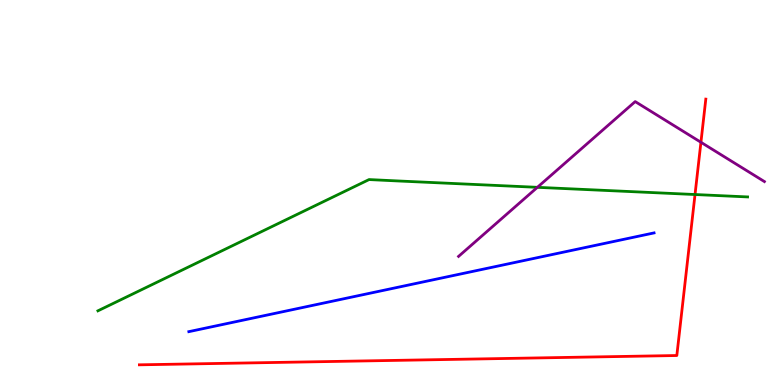[{'lines': ['blue', 'red'], 'intersections': []}, {'lines': ['green', 'red'], 'intersections': [{'x': 8.97, 'y': 4.95}]}, {'lines': ['purple', 'red'], 'intersections': [{'x': 9.04, 'y': 6.3}]}, {'lines': ['blue', 'green'], 'intersections': []}, {'lines': ['blue', 'purple'], 'intersections': []}, {'lines': ['green', 'purple'], 'intersections': [{'x': 6.93, 'y': 5.13}]}]